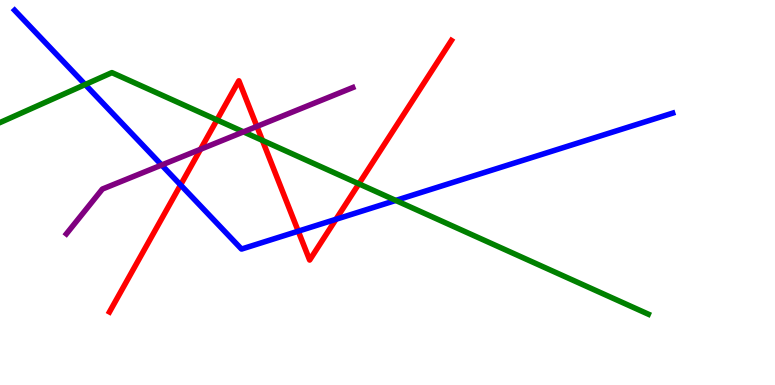[{'lines': ['blue', 'red'], 'intersections': [{'x': 2.33, 'y': 5.2}, {'x': 3.85, 'y': 4.0}, {'x': 4.34, 'y': 4.3}]}, {'lines': ['green', 'red'], 'intersections': [{'x': 2.8, 'y': 6.89}, {'x': 3.39, 'y': 6.35}, {'x': 4.63, 'y': 5.23}]}, {'lines': ['purple', 'red'], 'intersections': [{'x': 2.59, 'y': 6.12}, {'x': 3.31, 'y': 6.72}]}, {'lines': ['blue', 'green'], 'intersections': [{'x': 1.1, 'y': 7.8}, {'x': 5.11, 'y': 4.79}]}, {'lines': ['blue', 'purple'], 'intersections': [{'x': 2.09, 'y': 5.71}]}, {'lines': ['green', 'purple'], 'intersections': [{'x': 3.14, 'y': 6.57}]}]